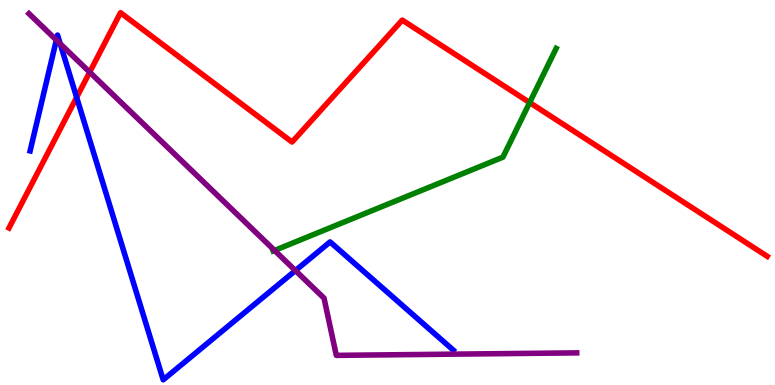[{'lines': ['blue', 'red'], 'intersections': [{'x': 0.989, 'y': 7.47}]}, {'lines': ['green', 'red'], 'intersections': [{'x': 6.83, 'y': 7.34}]}, {'lines': ['purple', 'red'], 'intersections': [{'x': 1.16, 'y': 8.13}]}, {'lines': ['blue', 'green'], 'intersections': []}, {'lines': ['blue', 'purple'], 'intersections': [{'x': 0.727, 'y': 8.96}, {'x': 0.777, 'y': 8.86}, {'x': 3.81, 'y': 2.97}]}, {'lines': ['green', 'purple'], 'intersections': [{'x': 3.54, 'y': 3.49}]}]